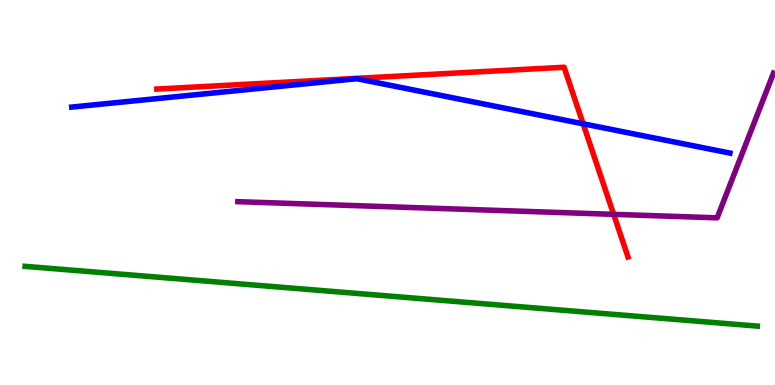[{'lines': ['blue', 'red'], 'intersections': [{'x': 7.52, 'y': 6.78}]}, {'lines': ['green', 'red'], 'intersections': []}, {'lines': ['purple', 'red'], 'intersections': [{'x': 7.92, 'y': 4.43}]}, {'lines': ['blue', 'green'], 'intersections': []}, {'lines': ['blue', 'purple'], 'intersections': []}, {'lines': ['green', 'purple'], 'intersections': []}]